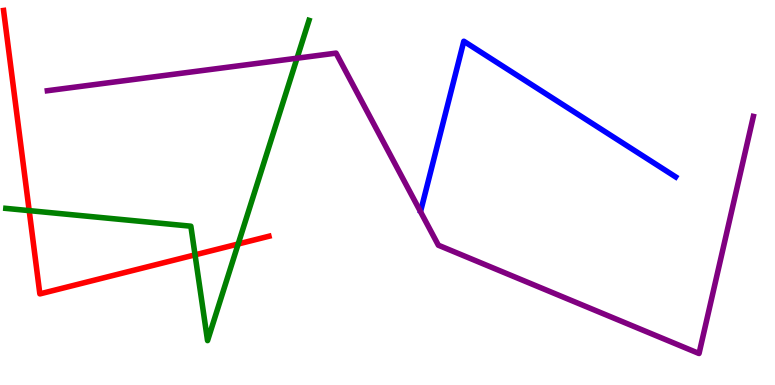[{'lines': ['blue', 'red'], 'intersections': []}, {'lines': ['green', 'red'], 'intersections': [{'x': 0.377, 'y': 4.53}, {'x': 2.52, 'y': 3.38}, {'x': 3.07, 'y': 3.66}]}, {'lines': ['purple', 'red'], 'intersections': []}, {'lines': ['blue', 'green'], 'intersections': []}, {'lines': ['blue', 'purple'], 'intersections': []}, {'lines': ['green', 'purple'], 'intersections': [{'x': 3.83, 'y': 8.49}]}]